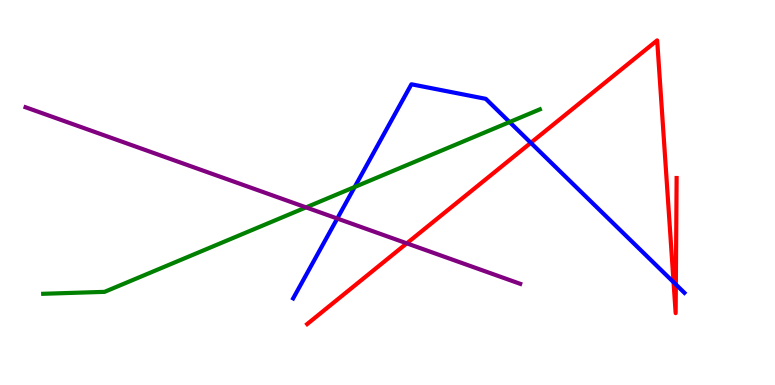[{'lines': ['blue', 'red'], 'intersections': [{'x': 6.85, 'y': 6.29}, {'x': 8.69, 'y': 2.67}, {'x': 8.72, 'y': 2.61}]}, {'lines': ['green', 'red'], 'intersections': []}, {'lines': ['purple', 'red'], 'intersections': [{'x': 5.25, 'y': 3.68}]}, {'lines': ['blue', 'green'], 'intersections': [{'x': 4.58, 'y': 5.14}, {'x': 6.57, 'y': 6.83}]}, {'lines': ['blue', 'purple'], 'intersections': [{'x': 4.35, 'y': 4.32}]}, {'lines': ['green', 'purple'], 'intersections': [{'x': 3.95, 'y': 4.61}]}]